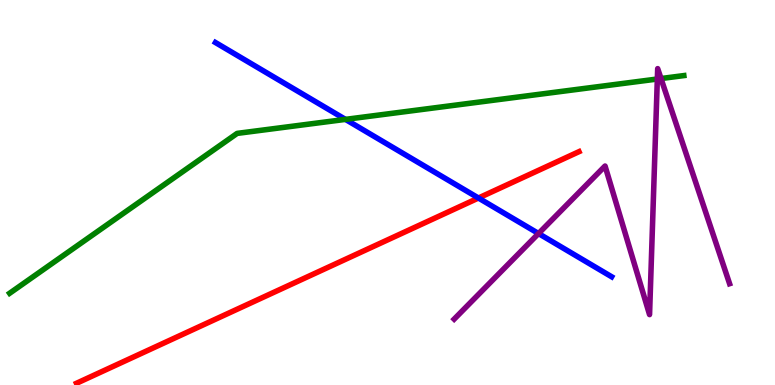[{'lines': ['blue', 'red'], 'intersections': [{'x': 6.17, 'y': 4.86}]}, {'lines': ['green', 'red'], 'intersections': []}, {'lines': ['purple', 'red'], 'intersections': []}, {'lines': ['blue', 'green'], 'intersections': [{'x': 4.46, 'y': 6.9}]}, {'lines': ['blue', 'purple'], 'intersections': [{'x': 6.95, 'y': 3.93}]}, {'lines': ['green', 'purple'], 'intersections': [{'x': 8.48, 'y': 7.95}, {'x': 8.53, 'y': 7.96}]}]